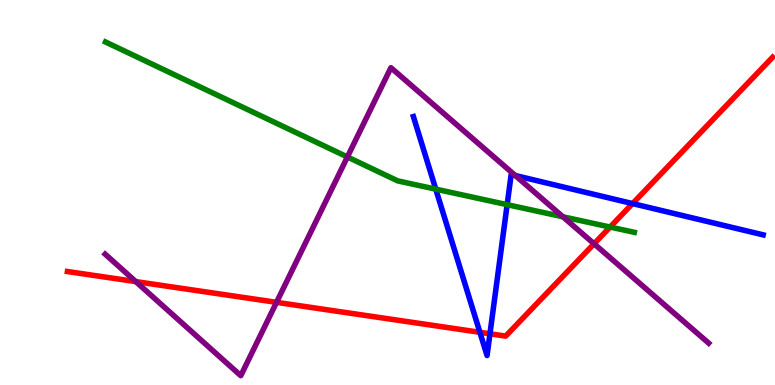[{'lines': ['blue', 'red'], 'intersections': [{'x': 6.19, 'y': 1.37}, {'x': 6.32, 'y': 1.33}, {'x': 8.16, 'y': 4.71}]}, {'lines': ['green', 'red'], 'intersections': [{'x': 7.87, 'y': 4.1}]}, {'lines': ['purple', 'red'], 'intersections': [{'x': 1.75, 'y': 2.69}, {'x': 3.57, 'y': 2.15}, {'x': 7.67, 'y': 3.67}]}, {'lines': ['blue', 'green'], 'intersections': [{'x': 5.62, 'y': 5.09}, {'x': 6.54, 'y': 4.68}]}, {'lines': ['blue', 'purple'], 'intersections': [{'x': 6.65, 'y': 5.44}]}, {'lines': ['green', 'purple'], 'intersections': [{'x': 4.48, 'y': 5.92}, {'x': 7.26, 'y': 4.37}]}]